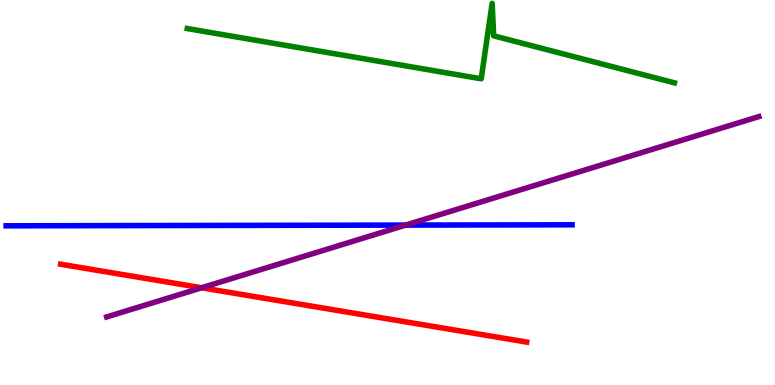[{'lines': ['blue', 'red'], 'intersections': []}, {'lines': ['green', 'red'], 'intersections': []}, {'lines': ['purple', 'red'], 'intersections': [{'x': 2.6, 'y': 2.53}]}, {'lines': ['blue', 'green'], 'intersections': []}, {'lines': ['blue', 'purple'], 'intersections': [{'x': 5.23, 'y': 4.15}]}, {'lines': ['green', 'purple'], 'intersections': []}]